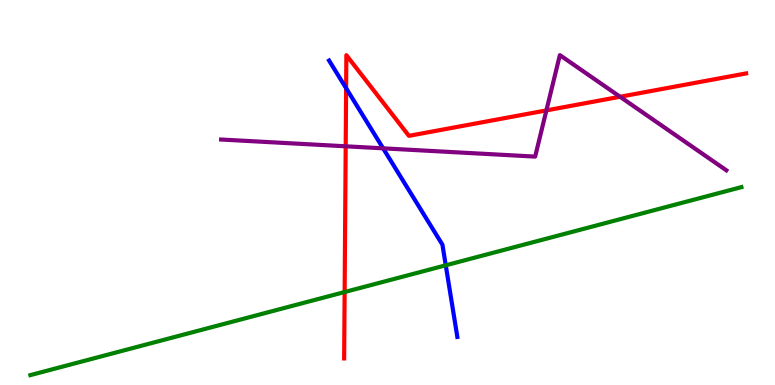[{'lines': ['blue', 'red'], 'intersections': [{'x': 4.47, 'y': 7.71}]}, {'lines': ['green', 'red'], 'intersections': [{'x': 4.45, 'y': 2.41}]}, {'lines': ['purple', 'red'], 'intersections': [{'x': 4.46, 'y': 6.2}, {'x': 7.05, 'y': 7.13}, {'x': 8.0, 'y': 7.49}]}, {'lines': ['blue', 'green'], 'intersections': [{'x': 5.75, 'y': 3.11}]}, {'lines': ['blue', 'purple'], 'intersections': [{'x': 4.94, 'y': 6.15}]}, {'lines': ['green', 'purple'], 'intersections': []}]